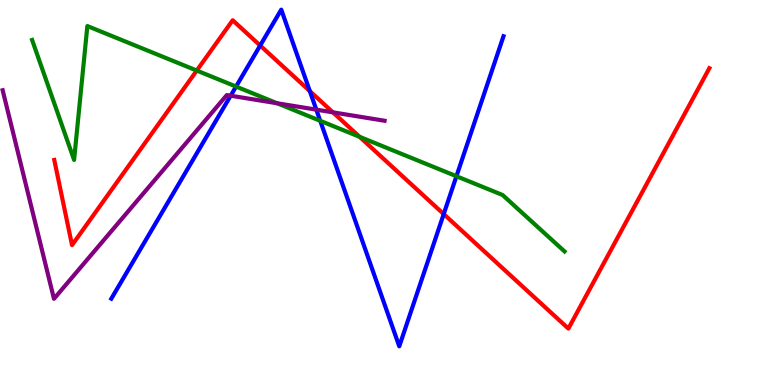[{'lines': ['blue', 'red'], 'intersections': [{'x': 3.36, 'y': 8.82}, {'x': 4.0, 'y': 7.63}, {'x': 5.73, 'y': 4.44}]}, {'lines': ['green', 'red'], 'intersections': [{'x': 2.54, 'y': 8.17}, {'x': 4.64, 'y': 6.45}]}, {'lines': ['purple', 'red'], 'intersections': [{'x': 4.3, 'y': 7.08}]}, {'lines': ['blue', 'green'], 'intersections': [{'x': 3.05, 'y': 7.75}, {'x': 4.13, 'y': 6.86}, {'x': 5.89, 'y': 5.42}]}, {'lines': ['blue', 'purple'], 'intersections': [{'x': 2.98, 'y': 7.51}, {'x': 4.08, 'y': 7.15}]}, {'lines': ['green', 'purple'], 'intersections': [{'x': 3.58, 'y': 7.32}]}]